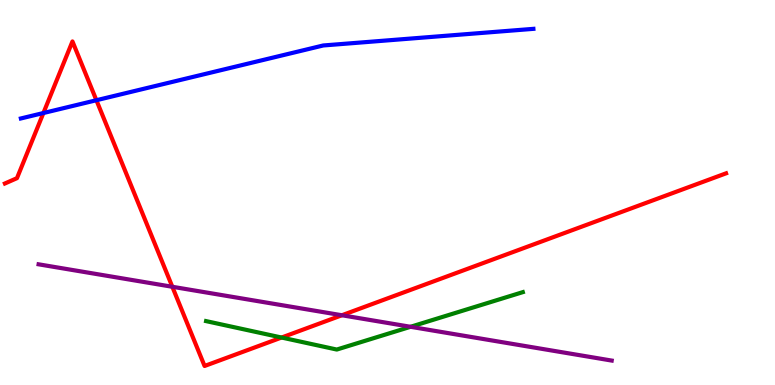[{'lines': ['blue', 'red'], 'intersections': [{'x': 0.56, 'y': 7.06}, {'x': 1.24, 'y': 7.4}]}, {'lines': ['green', 'red'], 'intersections': [{'x': 3.63, 'y': 1.23}]}, {'lines': ['purple', 'red'], 'intersections': [{'x': 2.22, 'y': 2.55}, {'x': 4.41, 'y': 1.81}]}, {'lines': ['blue', 'green'], 'intersections': []}, {'lines': ['blue', 'purple'], 'intersections': []}, {'lines': ['green', 'purple'], 'intersections': [{'x': 5.3, 'y': 1.51}]}]